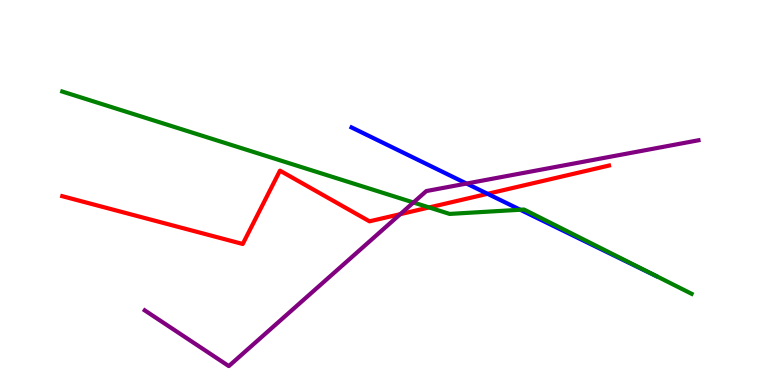[{'lines': ['blue', 'red'], 'intersections': [{'x': 6.29, 'y': 4.97}]}, {'lines': ['green', 'red'], 'intersections': [{'x': 5.54, 'y': 4.61}]}, {'lines': ['purple', 'red'], 'intersections': [{'x': 5.16, 'y': 4.44}]}, {'lines': ['blue', 'green'], 'intersections': [{'x': 6.71, 'y': 4.55}]}, {'lines': ['blue', 'purple'], 'intersections': [{'x': 6.02, 'y': 5.23}]}, {'lines': ['green', 'purple'], 'intersections': [{'x': 5.33, 'y': 4.74}]}]